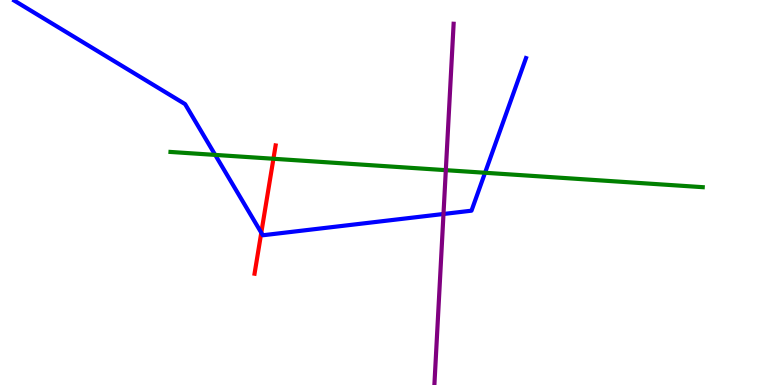[{'lines': ['blue', 'red'], 'intersections': [{'x': 3.37, 'y': 3.96}]}, {'lines': ['green', 'red'], 'intersections': [{'x': 3.53, 'y': 5.88}]}, {'lines': ['purple', 'red'], 'intersections': []}, {'lines': ['blue', 'green'], 'intersections': [{'x': 2.78, 'y': 5.98}, {'x': 6.26, 'y': 5.51}]}, {'lines': ['blue', 'purple'], 'intersections': [{'x': 5.72, 'y': 4.44}]}, {'lines': ['green', 'purple'], 'intersections': [{'x': 5.75, 'y': 5.58}]}]